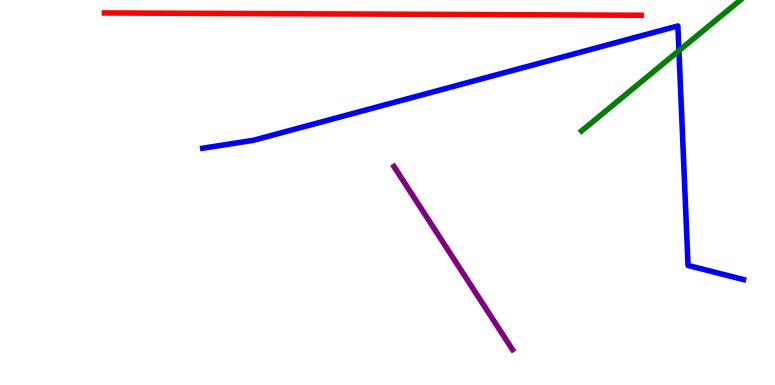[{'lines': ['blue', 'red'], 'intersections': []}, {'lines': ['green', 'red'], 'intersections': []}, {'lines': ['purple', 'red'], 'intersections': []}, {'lines': ['blue', 'green'], 'intersections': [{'x': 8.76, 'y': 8.68}]}, {'lines': ['blue', 'purple'], 'intersections': []}, {'lines': ['green', 'purple'], 'intersections': []}]